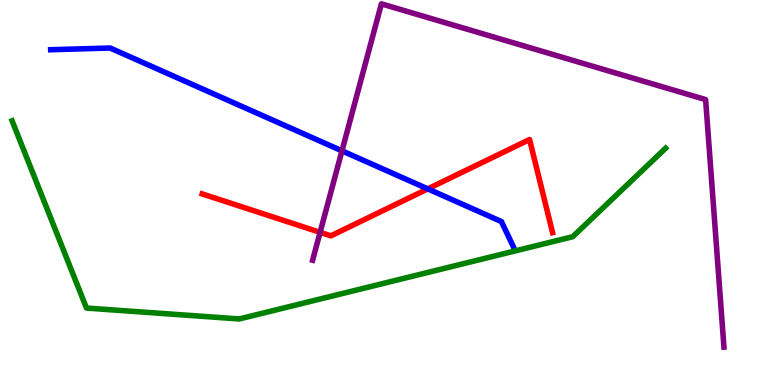[{'lines': ['blue', 'red'], 'intersections': [{'x': 5.52, 'y': 5.09}]}, {'lines': ['green', 'red'], 'intersections': []}, {'lines': ['purple', 'red'], 'intersections': [{'x': 4.13, 'y': 3.97}]}, {'lines': ['blue', 'green'], 'intersections': []}, {'lines': ['blue', 'purple'], 'intersections': [{'x': 4.41, 'y': 6.08}]}, {'lines': ['green', 'purple'], 'intersections': []}]